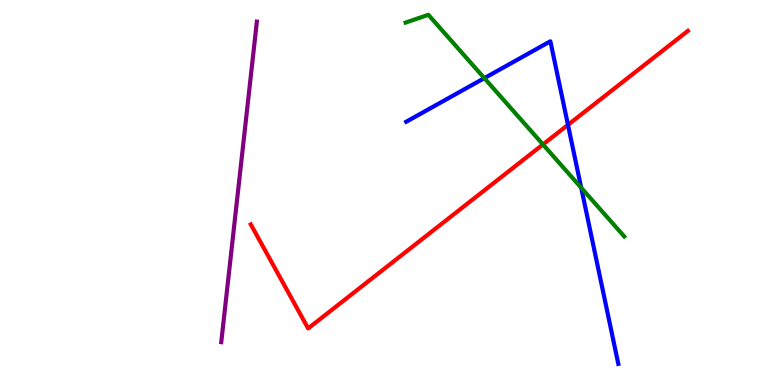[{'lines': ['blue', 'red'], 'intersections': [{'x': 7.33, 'y': 6.76}]}, {'lines': ['green', 'red'], 'intersections': [{'x': 7.01, 'y': 6.25}]}, {'lines': ['purple', 'red'], 'intersections': []}, {'lines': ['blue', 'green'], 'intersections': [{'x': 6.25, 'y': 7.97}, {'x': 7.5, 'y': 5.12}]}, {'lines': ['blue', 'purple'], 'intersections': []}, {'lines': ['green', 'purple'], 'intersections': []}]